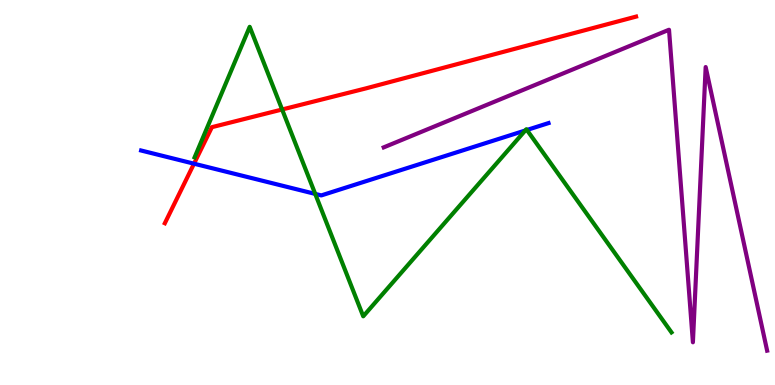[{'lines': ['blue', 'red'], 'intersections': [{'x': 2.5, 'y': 5.75}]}, {'lines': ['green', 'red'], 'intersections': [{'x': 3.64, 'y': 7.16}]}, {'lines': ['purple', 'red'], 'intersections': []}, {'lines': ['blue', 'green'], 'intersections': [{'x': 4.07, 'y': 4.96}, {'x': 6.78, 'y': 6.61}, {'x': 6.8, 'y': 6.62}]}, {'lines': ['blue', 'purple'], 'intersections': []}, {'lines': ['green', 'purple'], 'intersections': []}]